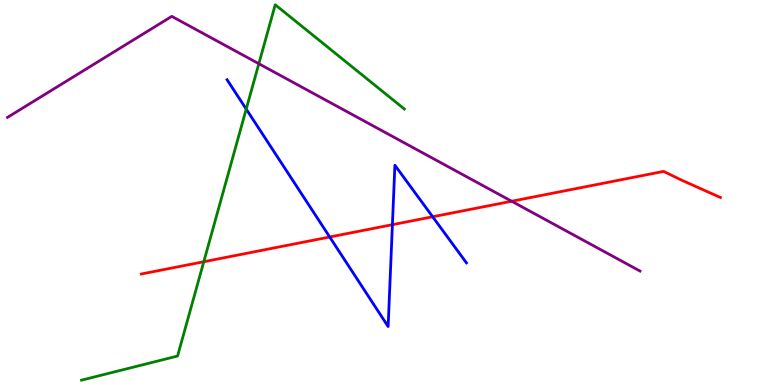[{'lines': ['blue', 'red'], 'intersections': [{'x': 4.25, 'y': 3.84}, {'x': 5.06, 'y': 4.16}, {'x': 5.58, 'y': 4.37}]}, {'lines': ['green', 'red'], 'intersections': [{'x': 2.63, 'y': 3.2}]}, {'lines': ['purple', 'red'], 'intersections': [{'x': 6.6, 'y': 4.77}]}, {'lines': ['blue', 'green'], 'intersections': [{'x': 3.18, 'y': 7.17}]}, {'lines': ['blue', 'purple'], 'intersections': []}, {'lines': ['green', 'purple'], 'intersections': [{'x': 3.34, 'y': 8.35}]}]